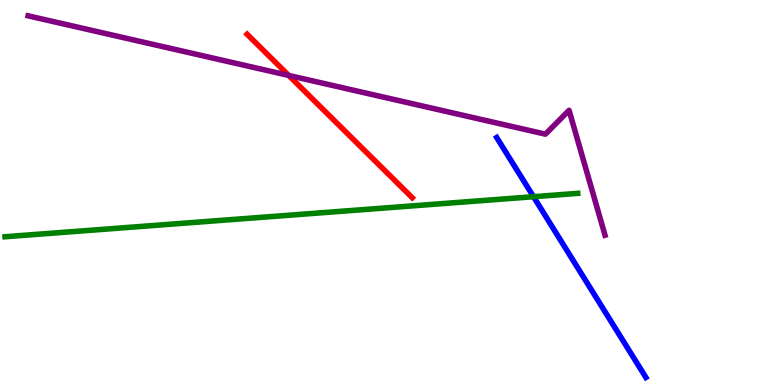[{'lines': ['blue', 'red'], 'intersections': []}, {'lines': ['green', 'red'], 'intersections': []}, {'lines': ['purple', 'red'], 'intersections': [{'x': 3.73, 'y': 8.04}]}, {'lines': ['blue', 'green'], 'intersections': [{'x': 6.88, 'y': 4.89}]}, {'lines': ['blue', 'purple'], 'intersections': []}, {'lines': ['green', 'purple'], 'intersections': []}]